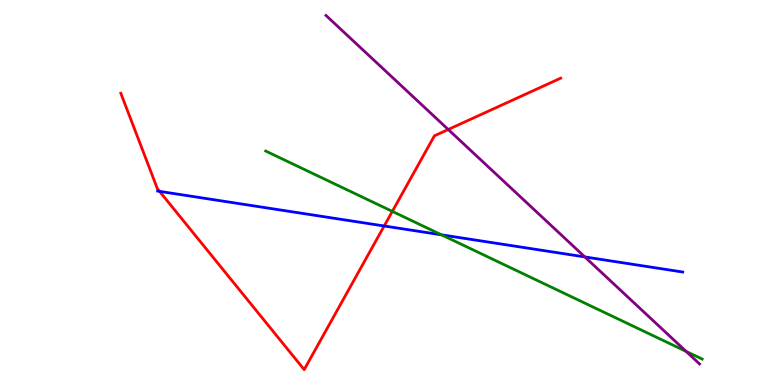[{'lines': ['blue', 'red'], 'intersections': [{'x': 2.06, 'y': 5.03}, {'x': 4.96, 'y': 4.13}]}, {'lines': ['green', 'red'], 'intersections': [{'x': 5.06, 'y': 4.51}]}, {'lines': ['purple', 'red'], 'intersections': [{'x': 5.78, 'y': 6.64}]}, {'lines': ['blue', 'green'], 'intersections': [{'x': 5.7, 'y': 3.9}]}, {'lines': ['blue', 'purple'], 'intersections': [{'x': 7.55, 'y': 3.33}]}, {'lines': ['green', 'purple'], 'intersections': [{'x': 8.85, 'y': 0.874}]}]